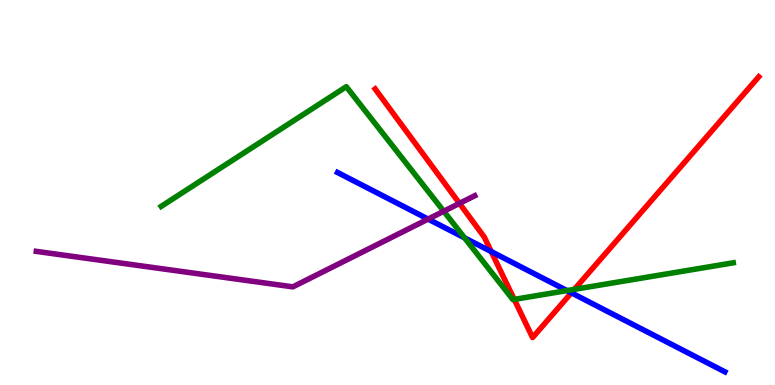[{'lines': ['blue', 'red'], 'intersections': [{'x': 6.34, 'y': 3.47}, {'x': 7.37, 'y': 2.39}]}, {'lines': ['green', 'red'], 'intersections': [{'x': 6.64, 'y': 2.22}, {'x': 7.41, 'y': 2.48}]}, {'lines': ['purple', 'red'], 'intersections': [{'x': 5.93, 'y': 4.72}]}, {'lines': ['blue', 'green'], 'intersections': [{'x': 5.99, 'y': 3.82}, {'x': 7.32, 'y': 2.45}]}, {'lines': ['blue', 'purple'], 'intersections': [{'x': 5.52, 'y': 4.31}]}, {'lines': ['green', 'purple'], 'intersections': [{'x': 5.73, 'y': 4.51}]}]